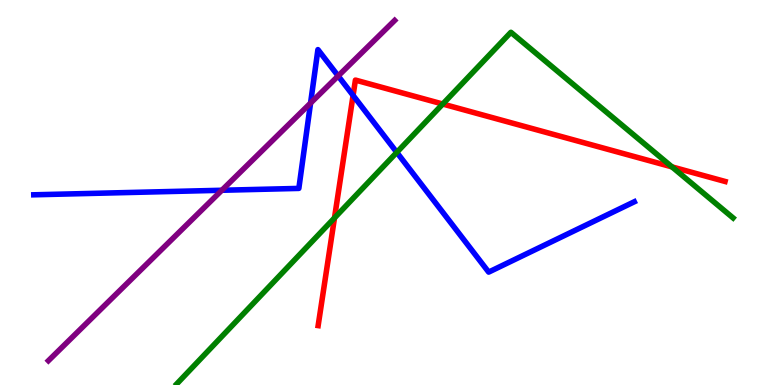[{'lines': ['blue', 'red'], 'intersections': [{'x': 4.56, 'y': 7.52}]}, {'lines': ['green', 'red'], 'intersections': [{'x': 4.32, 'y': 4.34}, {'x': 5.71, 'y': 7.3}, {'x': 8.67, 'y': 5.66}]}, {'lines': ['purple', 'red'], 'intersections': []}, {'lines': ['blue', 'green'], 'intersections': [{'x': 5.12, 'y': 6.04}]}, {'lines': ['blue', 'purple'], 'intersections': [{'x': 2.86, 'y': 5.06}, {'x': 4.01, 'y': 7.32}, {'x': 4.36, 'y': 8.03}]}, {'lines': ['green', 'purple'], 'intersections': []}]